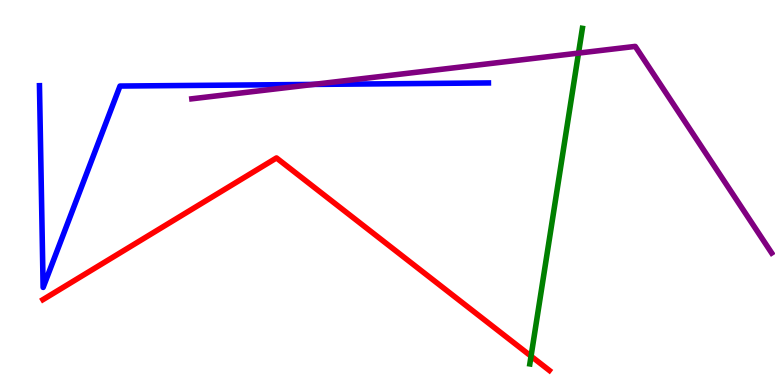[{'lines': ['blue', 'red'], 'intersections': []}, {'lines': ['green', 'red'], 'intersections': [{'x': 6.85, 'y': 0.749}]}, {'lines': ['purple', 'red'], 'intersections': []}, {'lines': ['blue', 'green'], 'intersections': []}, {'lines': ['blue', 'purple'], 'intersections': [{'x': 4.05, 'y': 7.81}]}, {'lines': ['green', 'purple'], 'intersections': [{'x': 7.46, 'y': 8.62}]}]